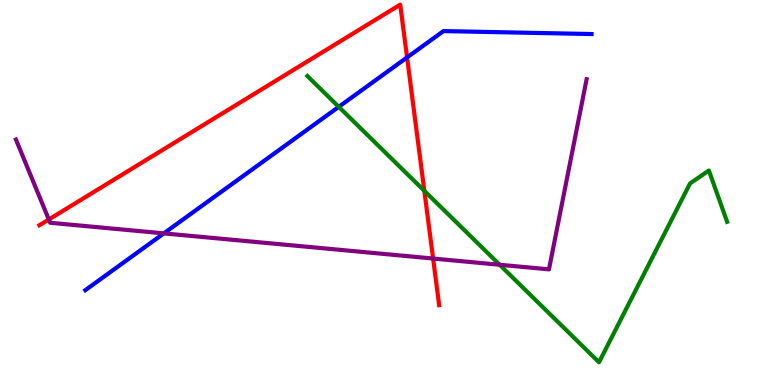[{'lines': ['blue', 'red'], 'intersections': [{'x': 5.25, 'y': 8.51}]}, {'lines': ['green', 'red'], 'intersections': [{'x': 5.48, 'y': 5.04}]}, {'lines': ['purple', 'red'], 'intersections': [{'x': 0.63, 'y': 4.3}, {'x': 5.59, 'y': 3.28}]}, {'lines': ['blue', 'green'], 'intersections': [{'x': 4.37, 'y': 7.22}]}, {'lines': ['blue', 'purple'], 'intersections': [{'x': 2.11, 'y': 3.94}]}, {'lines': ['green', 'purple'], 'intersections': [{'x': 6.45, 'y': 3.12}]}]